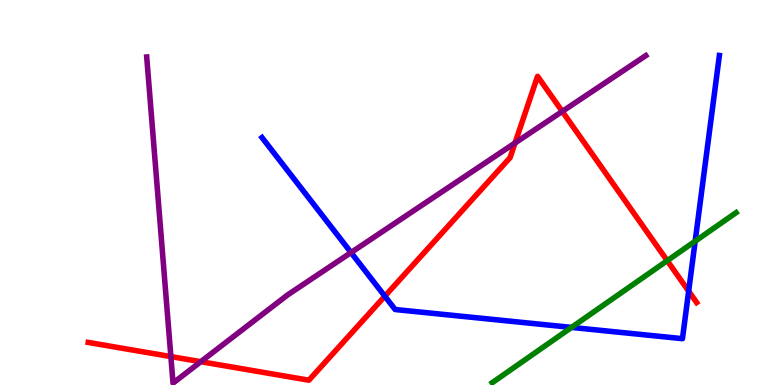[{'lines': ['blue', 'red'], 'intersections': [{'x': 4.97, 'y': 2.31}, {'x': 8.89, 'y': 2.44}]}, {'lines': ['green', 'red'], 'intersections': [{'x': 8.61, 'y': 3.23}]}, {'lines': ['purple', 'red'], 'intersections': [{'x': 2.2, 'y': 0.738}, {'x': 2.59, 'y': 0.605}, {'x': 6.65, 'y': 6.29}, {'x': 7.26, 'y': 7.11}]}, {'lines': ['blue', 'green'], 'intersections': [{'x': 7.37, 'y': 1.5}, {'x': 8.97, 'y': 3.74}]}, {'lines': ['blue', 'purple'], 'intersections': [{'x': 4.53, 'y': 3.44}]}, {'lines': ['green', 'purple'], 'intersections': []}]